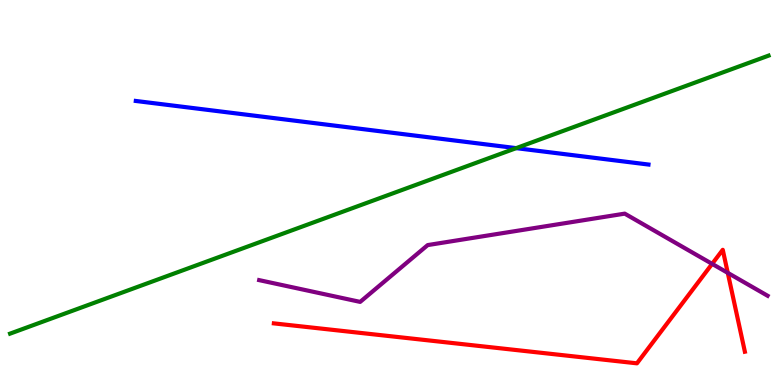[{'lines': ['blue', 'red'], 'intersections': []}, {'lines': ['green', 'red'], 'intersections': []}, {'lines': ['purple', 'red'], 'intersections': [{'x': 9.19, 'y': 3.15}, {'x': 9.39, 'y': 2.91}]}, {'lines': ['blue', 'green'], 'intersections': [{'x': 6.66, 'y': 6.15}]}, {'lines': ['blue', 'purple'], 'intersections': []}, {'lines': ['green', 'purple'], 'intersections': []}]